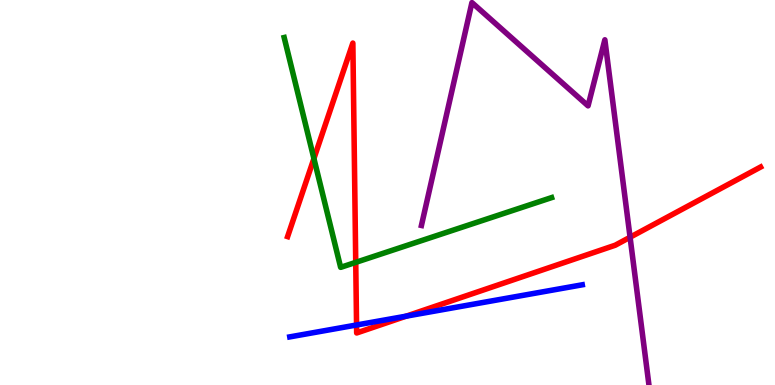[{'lines': ['blue', 'red'], 'intersections': [{'x': 4.6, 'y': 1.56}, {'x': 5.24, 'y': 1.79}]}, {'lines': ['green', 'red'], 'intersections': [{'x': 4.05, 'y': 5.88}, {'x': 4.59, 'y': 3.19}]}, {'lines': ['purple', 'red'], 'intersections': [{'x': 8.13, 'y': 3.84}]}, {'lines': ['blue', 'green'], 'intersections': []}, {'lines': ['blue', 'purple'], 'intersections': []}, {'lines': ['green', 'purple'], 'intersections': []}]